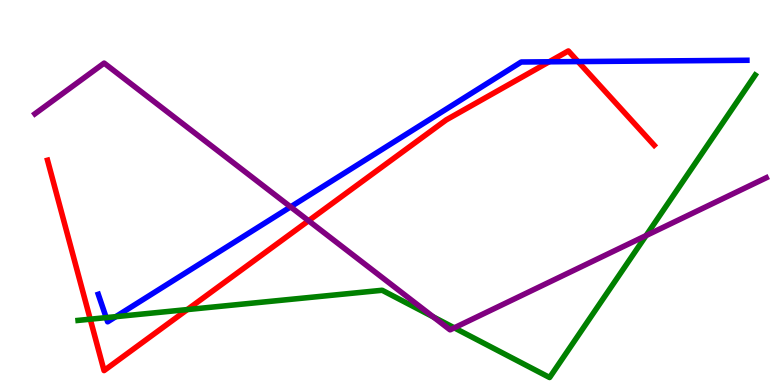[{'lines': ['blue', 'red'], 'intersections': [{'x': 7.09, 'y': 8.39}, {'x': 7.46, 'y': 8.4}]}, {'lines': ['green', 'red'], 'intersections': [{'x': 1.16, 'y': 1.71}, {'x': 2.42, 'y': 1.96}]}, {'lines': ['purple', 'red'], 'intersections': [{'x': 3.98, 'y': 4.27}]}, {'lines': ['blue', 'green'], 'intersections': [{'x': 1.37, 'y': 1.75}, {'x': 1.49, 'y': 1.77}]}, {'lines': ['blue', 'purple'], 'intersections': [{'x': 3.75, 'y': 4.63}]}, {'lines': ['green', 'purple'], 'intersections': [{'x': 5.59, 'y': 1.77}, {'x': 5.86, 'y': 1.48}, {'x': 8.34, 'y': 3.88}]}]